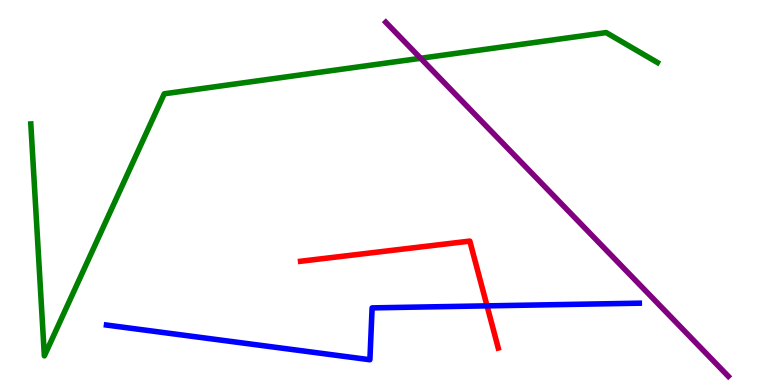[{'lines': ['blue', 'red'], 'intersections': [{'x': 6.28, 'y': 2.06}]}, {'lines': ['green', 'red'], 'intersections': []}, {'lines': ['purple', 'red'], 'intersections': []}, {'lines': ['blue', 'green'], 'intersections': []}, {'lines': ['blue', 'purple'], 'intersections': []}, {'lines': ['green', 'purple'], 'intersections': [{'x': 5.43, 'y': 8.49}]}]